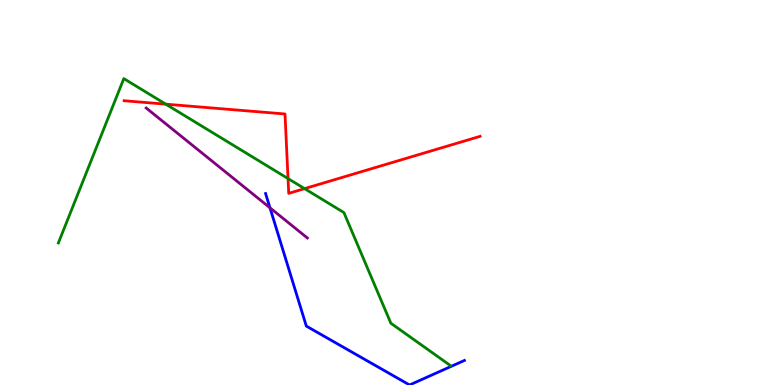[{'lines': ['blue', 'red'], 'intersections': []}, {'lines': ['green', 'red'], 'intersections': [{'x': 2.14, 'y': 7.29}, {'x': 3.72, 'y': 5.36}, {'x': 3.93, 'y': 5.1}]}, {'lines': ['purple', 'red'], 'intersections': []}, {'lines': ['blue', 'green'], 'intersections': []}, {'lines': ['blue', 'purple'], 'intersections': [{'x': 3.48, 'y': 4.6}]}, {'lines': ['green', 'purple'], 'intersections': []}]